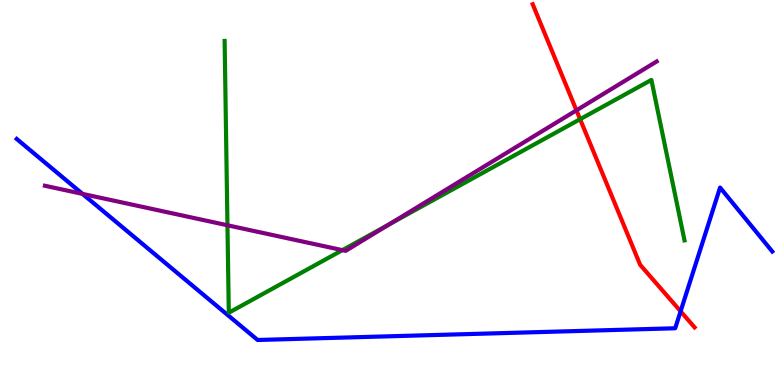[{'lines': ['blue', 'red'], 'intersections': [{'x': 8.78, 'y': 1.91}]}, {'lines': ['green', 'red'], 'intersections': [{'x': 7.49, 'y': 6.9}]}, {'lines': ['purple', 'red'], 'intersections': [{'x': 7.44, 'y': 7.13}]}, {'lines': ['blue', 'green'], 'intersections': []}, {'lines': ['blue', 'purple'], 'intersections': [{'x': 1.07, 'y': 4.96}]}, {'lines': ['green', 'purple'], 'intersections': [{'x': 2.93, 'y': 4.15}, {'x': 4.42, 'y': 3.5}, {'x': 5.02, 'y': 4.17}]}]